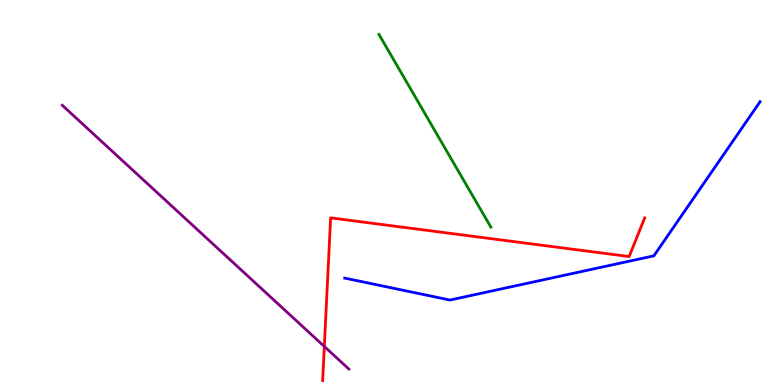[{'lines': ['blue', 'red'], 'intersections': []}, {'lines': ['green', 'red'], 'intersections': []}, {'lines': ['purple', 'red'], 'intersections': [{'x': 4.18, 'y': 1.0}]}, {'lines': ['blue', 'green'], 'intersections': []}, {'lines': ['blue', 'purple'], 'intersections': []}, {'lines': ['green', 'purple'], 'intersections': []}]